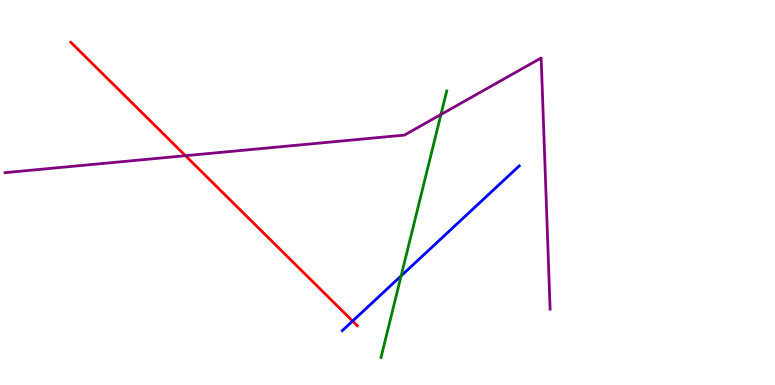[{'lines': ['blue', 'red'], 'intersections': [{'x': 4.55, 'y': 1.66}]}, {'lines': ['green', 'red'], 'intersections': []}, {'lines': ['purple', 'red'], 'intersections': [{'x': 2.39, 'y': 5.96}]}, {'lines': ['blue', 'green'], 'intersections': [{'x': 5.18, 'y': 2.83}]}, {'lines': ['blue', 'purple'], 'intersections': []}, {'lines': ['green', 'purple'], 'intersections': [{'x': 5.69, 'y': 7.03}]}]